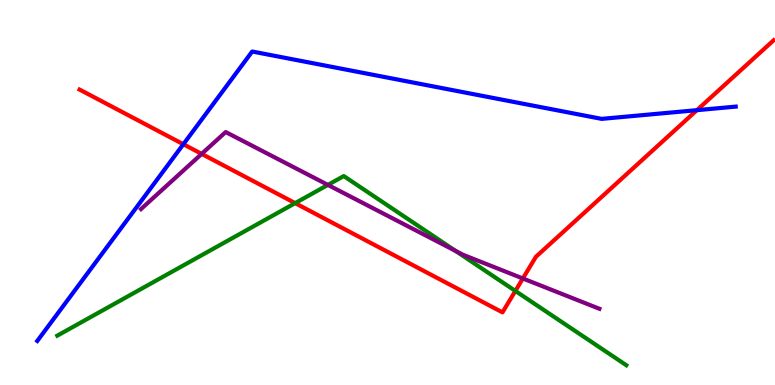[{'lines': ['blue', 'red'], 'intersections': [{'x': 2.37, 'y': 6.25}, {'x': 8.99, 'y': 7.14}]}, {'lines': ['green', 'red'], 'intersections': [{'x': 3.81, 'y': 4.72}, {'x': 6.65, 'y': 2.44}]}, {'lines': ['purple', 'red'], 'intersections': [{'x': 2.6, 'y': 6.0}, {'x': 6.75, 'y': 2.77}]}, {'lines': ['blue', 'green'], 'intersections': []}, {'lines': ['blue', 'purple'], 'intersections': []}, {'lines': ['green', 'purple'], 'intersections': [{'x': 4.23, 'y': 5.2}, {'x': 5.88, 'y': 3.48}]}]